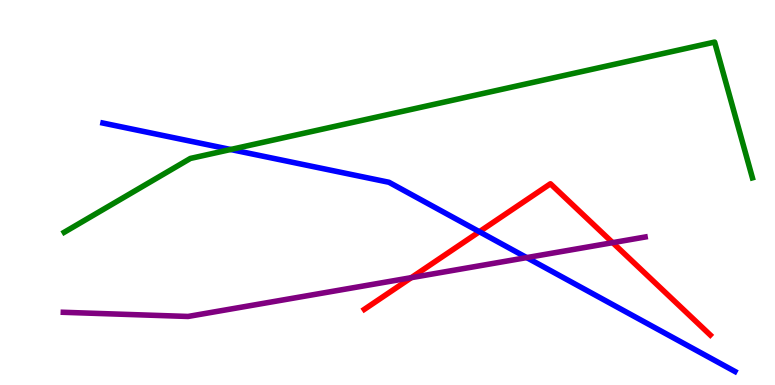[{'lines': ['blue', 'red'], 'intersections': [{'x': 6.19, 'y': 3.98}]}, {'lines': ['green', 'red'], 'intersections': []}, {'lines': ['purple', 'red'], 'intersections': [{'x': 5.31, 'y': 2.79}, {'x': 7.91, 'y': 3.7}]}, {'lines': ['blue', 'green'], 'intersections': [{'x': 2.98, 'y': 6.12}]}, {'lines': ['blue', 'purple'], 'intersections': [{'x': 6.8, 'y': 3.31}]}, {'lines': ['green', 'purple'], 'intersections': []}]